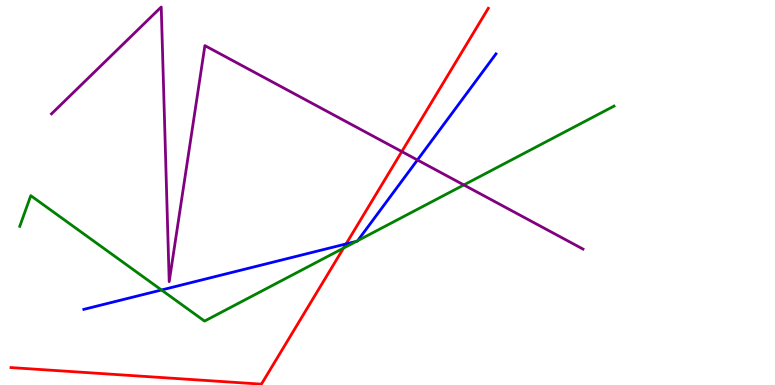[{'lines': ['blue', 'red'], 'intersections': [{'x': 4.47, 'y': 3.66}]}, {'lines': ['green', 'red'], 'intersections': [{'x': 4.43, 'y': 3.56}]}, {'lines': ['purple', 'red'], 'intersections': [{'x': 5.18, 'y': 6.06}]}, {'lines': ['blue', 'green'], 'intersections': [{'x': 2.08, 'y': 2.47}, {'x': 4.6, 'y': 3.73}, {'x': 4.62, 'y': 3.75}]}, {'lines': ['blue', 'purple'], 'intersections': [{'x': 5.39, 'y': 5.84}]}, {'lines': ['green', 'purple'], 'intersections': [{'x': 5.98, 'y': 5.2}]}]